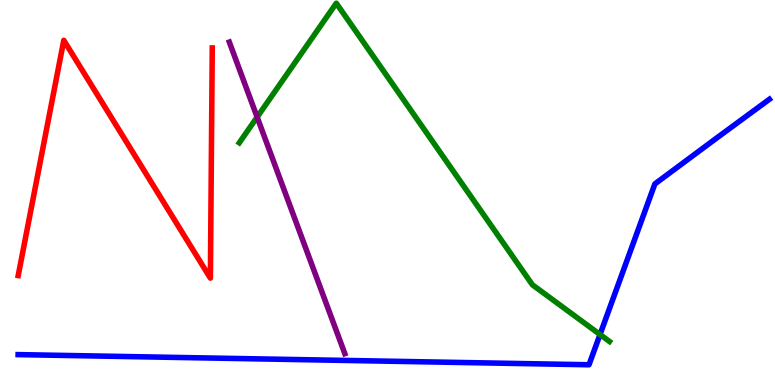[{'lines': ['blue', 'red'], 'intersections': []}, {'lines': ['green', 'red'], 'intersections': []}, {'lines': ['purple', 'red'], 'intersections': []}, {'lines': ['blue', 'green'], 'intersections': [{'x': 7.74, 'y': 1.31}]}, {'lines': ['blue', 'purple'], 'intersections': []}, {'lines': ['green', 'purple'], 'intersections': [{'x': 3.32, 'y': 6.96}]}]